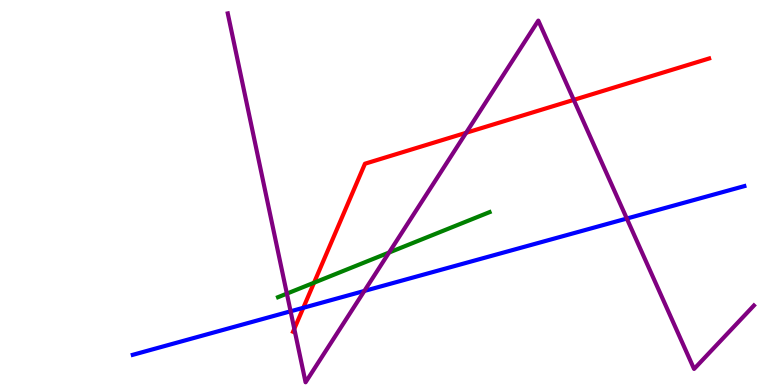[{'lines': ['blue', 'red'], 'intersections': [{'x': 3.91, 'y': 2.01}]}, {'lines': ['green', 'red'], 'intersections': [{'x': 4.05, 'y': 2.66}]}, {'lines': ['purple', 'red'], 'intersections': [{'x': 3.8, 'y': 1.46}, {'x': 6.01, 'y': 6.55}, {'x': 7.4, 'y': 7.41}]}, {'lines': ['blue', 'green'], 'intersections': []}, {'lines': ['blue', 'purple'], 'intersections': [{'x': 3.75, 'y': 1.91}, {'x': 4.7, 'y': 2.44}, {'x': 8.09, 'y': 4.32}]}, {'lines': ['green', 'purple'], 'intersections': [{'x': 3.7, 'y': 2.37}, {'x': 5.02, 'y': 3.44}]}]